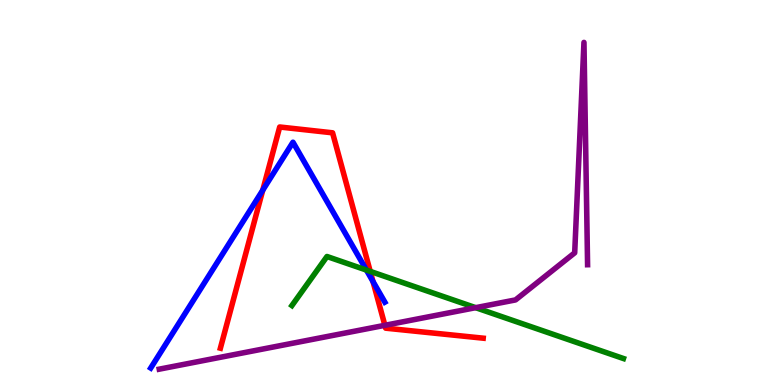[{'lines': ['blue', 'red'], 'intersections': [{'x': 3.39, 'y': 5.06}, {'x': 4.81, 'y': 2.69}]}, {'lines': ['green', 'red'], 'intersections': [{'x': 4.78, 'y': 2.95}]}, {'lines': ['purple', 'red'], 'intersections': [{'x': 4.97, 'y': 1.55}]}, {'lines': ['blue', 'green'], 'intersections': [{'x': 4.73, 'y': 2.99}]}, {'lines': ['blue', 'purple'], 'intersections': []}, {'lines': ['green', 'purple'], 'intersections': [{'x': 6.14, 'y': 2.01}]}]